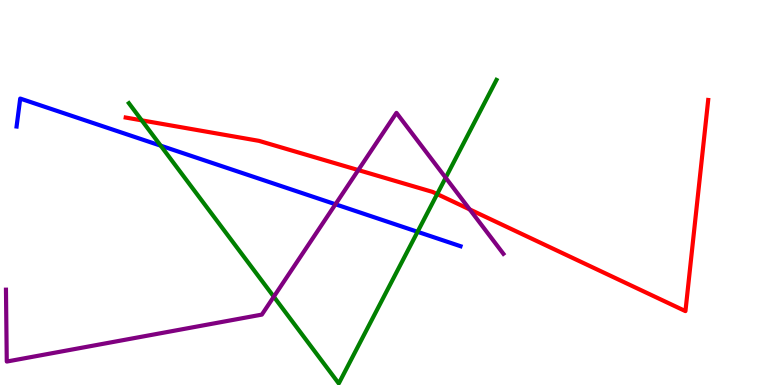[{'lines': ['blue', 'red'], 'intersections': []}, {'lines': ['green', 'red'], 'intersections': [{'x': 1.83, 'y': 6.87}, {'x': 5.64, 'y': 4.96}]}, {'lines': ['purple', 'red'], 'intersections': [{'x': 4.62, 'y': 5.58}, {'x': 6.06, 'y': 4.56}]}, {'lines': ['blue', 'green'], 'intersections': [{'x': 2.07, 'y': 6.22}, {'x': 5.39, 'y': 3.98}]}, {'lines': ['blue', 'purple'], 'intersections': [{'x': 4.33, 'y': 4.69}]}, {'lines': ['green', 'purple'], 'intersections': [{'x': 3.53, 'y': 2.29}, {'x': 5.75, 'y': 5.38}]}]